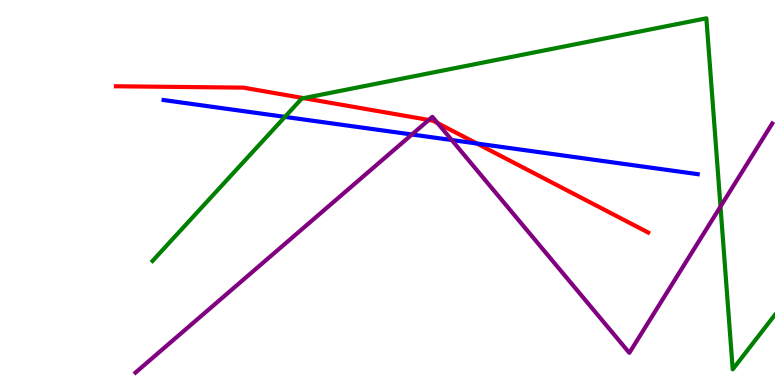[{'lines': ['blue', 'red'], 'intersections': [{'x': 6.15, 'y': 6.27}]}, {'lines': ['green', 'red'], 'intersections': [{'x': 3.92, 'y': 7.45}]}, {'lines': ['purple', 'red'], 'intersections': [{'x': 5.53, 'y': 6.88}, {'x': 5.65, 'y': 6.8}]}, {'lines': ['blue', 'green'], 'intersections': [{'x': 3.68, 'y': 6.96}]}, {'lines': ['blue', 'purple'], 'intersections': [{'x': 5.31, 'y': 6.51}, {'x': 5.83, 'y': 6.36}]}, {'lines': ['green', 'purple'], 'intersections': [{'x': 9.3, 'y': 4.63}]}]